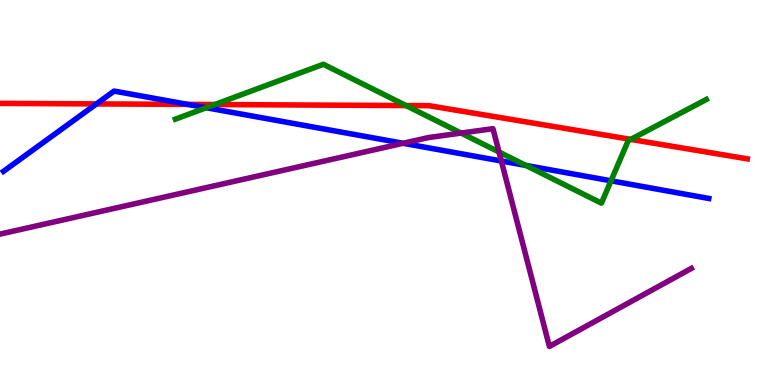[{'lines': ['blue', 'red'], 'intersections': [{'x': 1.24, 'y': 7.3}, {'x': 2.42, 'y': 7.29}]}, {'lines': ['green', 'red'], 'intersections': [{'x': 2.77, 'y': 7.28}, {'x': 5.24, 'y': 7.26}, {'x': 8.14, 'y': 6.38}]}, {'lines': ['purple', 'red'], 'intersections': []}, {'lines': ['blue', 'green'], 'intersections': [{'x': 2.66, 'y': 7.2}, {'x': 6.79, 'y': 5.7}, {'x': 7.88, 'y': 5.3}]}, {'lines': ['blue', 'purple'], 'intersections': [{'x': 5.2, 'y': 6.28}, {'x': 6.47, 'y': 5.82}]}, {'lines': ['green', 'purple'], 'intersections': [{'x': 5.95, 'y': 6.54}, {'x': 6.44, 'y': 6.05}]}]